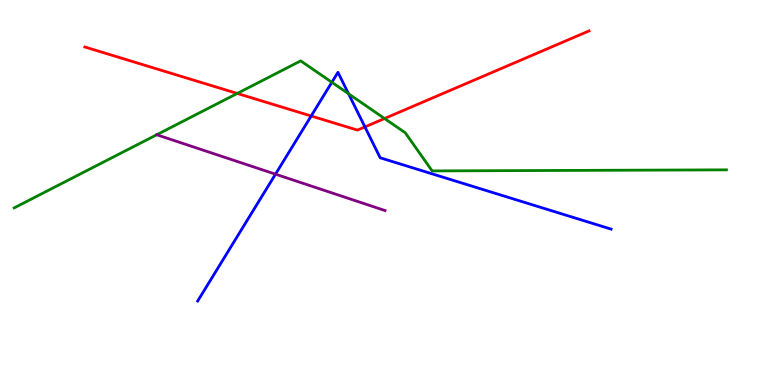[{'lines': ['blue', 'red'], 'intersections': [{'x': 4.02, 'y': 6.99}, {'x': 4.71, 'y': 6.7}]}, {'lines': ['green', 'red'], 'intersections': [{'x': 3.06, 'y': 7.57}, {'x': 4.96, 'y': 6.92}]}, {'lines': ['purple', 'red'], 'intersections': []}, {'lines': ['blue', 'green'], 'intersections': [{'x': 4.28, 'y': 7.86}, {'x': 4.5, 'y': 7.56}]}, {'lines': ['blue', 'purple'], 'intersections': [{'x': 3.55, 'y': 5.48}]}, {'lines': ['green', 'purple'], 'intersections': [{'x': 2.02, 'y': 6.5}]}]